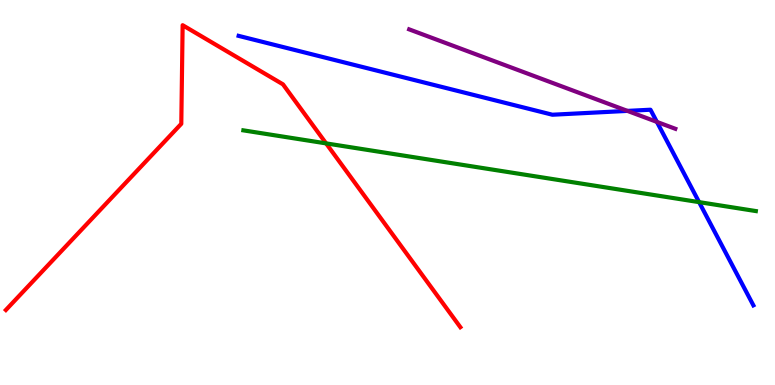[{'lines': ['blue', 'red'], 'intersections': []}, {'lines': ['green', 'red'], 'intersections': [{'x': 4.21, 'y': 6.28}]}, {'lines': ['purple', 'red'], 'intersections': []}, {'lines': ['blue', 'green'], 'intersections': [{'x': 9.02, 'y': 4.75}]}, {'lines': ['blue', 'purple'], 'intersections': [{'x': 8.1, 'y': 7.12}, {'x': 8.48, 'y': 6.83}]}, {'lines': ['green', 'purple'], 'intersections': []}]